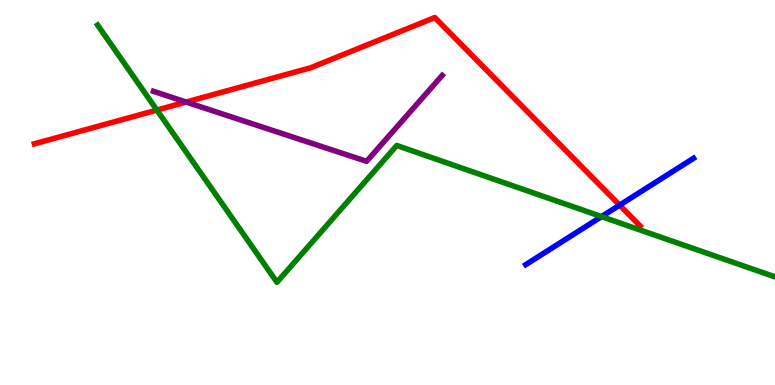[{'lines': ['blue', 'red'], 'intersections': [{'x': 7.99, 'y': 4.67}]}, {'lines': ['green', 'red'], 'intersections': [{'x': 2.02, 'y': 7.14}]}, {'lines': ['purple', 'red'], 'intersections': [{'x': 2.4, 'y': 7.35}]}, {'lines': ['blue', 'green'], 'intersections': [{'x': 7.76, 'y': 4.37}]}, {'lines': ['blue', 'purple'], 'intersections': []}, {'lines': ['green', 'purple'], 'intersections': []}]